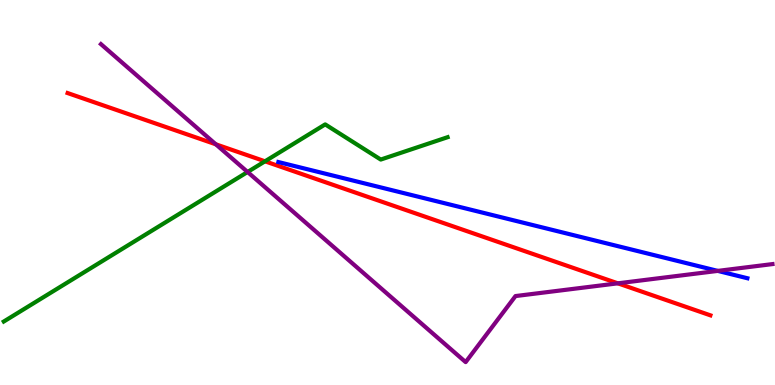[{'lines': ['blue', 'red'], 'intersections': []}, {'lines': ['green', 'red'], 'intersections': [{'x': 3.42, 'y': 5.81}]}, {'lines': ['purple', 'red'], 'intersections': [{'x': 2.79, 'y': 6.25}, {'x': 7.97, 'y': 2.64}]}, {'lines': ['blue', 'green'], 'intersections': []}, {'lines': ['blue', 'purple'], 'intersections': [{'x': 9.26, 'y': 2.96}]}, {'lines': ['green', 'purple'], 'intersections': [{'x': 3.19, 'y': 5.53}]}]